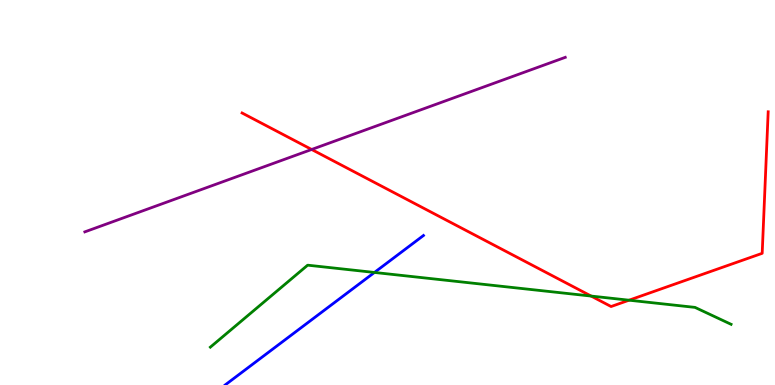[{'lines': ['blue', 'red'], 'intersections': []}, {'lines': ['green', 'red'], 'intersections': [{'x': 7.63, 'y': 2.31}, {'x': 8.12, 'y': 2.2}]}, {'lines': ['purple', 'red'], 'intersections': [{'x': 4.02, 'y': 6.12}]}, {'lines': ['blue', 'green'], 'intersections': [{'x': 4.83, 'y': 2.92}]}, {'lines': ['blue', 'purple'], 'intersections': []}, {'lines': ['green', 'purple'], 'intersections': []}]